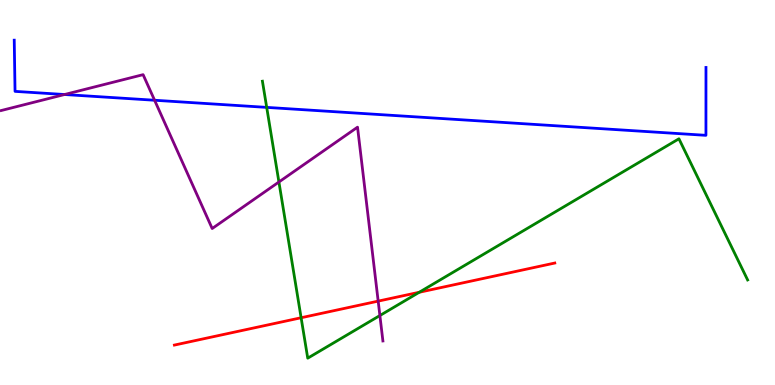[{'lines': ['blue', 'red'], 'intersections': []}, {'lines': ['green', 'red'], 'intersections': [{'x': 3.89, 'y': 1.75}, {'x': 5.41, 'y': 2.41}]}, {'lines': ['purple', 'red'], 'intersections': [{'x': 4.88, 'y': 2.18}]}, {'lines': ['blue', 'green'], 'intersections': [{'x': 3.44, 'y': 7.21}]}, {'lines': ['blue', 'purple'], 'intersections': [{'x': 0.833, 'y': 7.54}, {'x': 1.99, 'y': 7.4}]}, {'lines': ['green', 'purple'], 'intersections': [{'x': 3.6, 'y': 5.27}, {'x': 4.9, 'y': 1.8}]}]